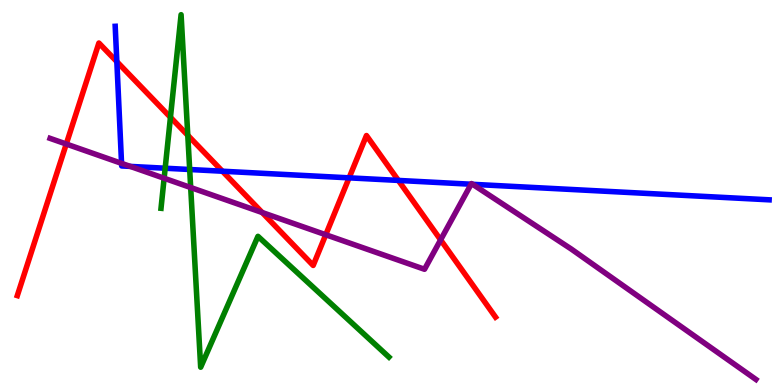[{'lines': ['blue', 'red'], 'intersections': [{'x': 1.51, 'y': 8.4}, {'x': 2.87, 'y': 5.55}, {'x': 4.5, 'y': 5.38}, {'x': 5.14, 'y': 5.31}]}, {'lines': ['green', 'red'], 'intersections': [{'x': 2.2, 'y': 6.95}, {'x': 2.42, 'y': 6.49}]}, {'lines': ['purple', 'red'], 'intersections': [{'x': 0.855, 'y': 6.26}, {'x': 3.38, 'y': 4.48}, {'x': 4.2, 'y': 3.9}, {'x': 5.69, 'y': 3.77}]}, {'lines': ['blue', 'green'], 'intersections': [{'x': 2.13, 'y': 5.63}, {'x': 2.45, 'y': 5.6}]}, {'lines': ['blue', 'purple'], 'intersections': [{'x': 1.57, 'y': 5.76}, {'x': 1.68, 'y': 5.68}, {'x': 6.08, 'y': 5.21}, {'x': 6.1, 'y': 5.21}]}, {'lines': ['green', 'purple'], 'intersections': [{'x': 2.12, 'y': 5.37}, {'x': 2.46, 'y': 5.13}]}]